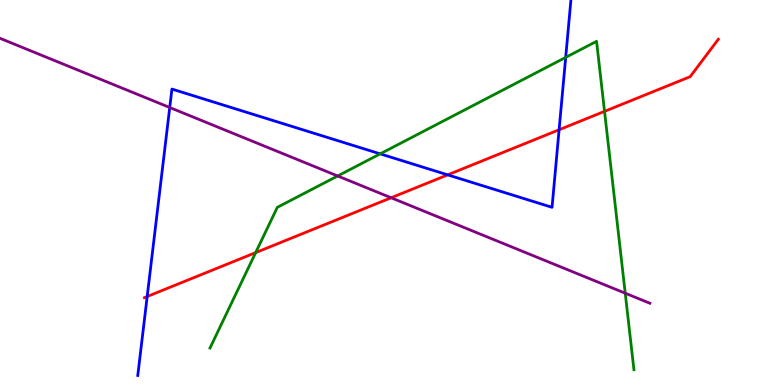[{'lines': ['blue', 'red'], 'intersections': [{'x': 1.9, 'y': 2.3}, {'x': 5.78, 'y': 5.46}, {'x': 7.21, 'y': 6.63}]}, {'lines': ['green', 'red'], 'intersections': [{'x': 3.3, 'y': 3.44}, {'x': 7.8, 'y': 7.11}]}, {'lines': ['purple', 'red'], 'intersections': [{'x': 5.05, 'y': 4.86}]}, {'lines': ['blue', 'green'], 'intersections': [{'x': 4.91, 'y': 6.0}, {'x': 7.3, 'y': 8.51}]}, {'lines': ['blue', 'purple'], 'intersections': [{'x': 2.19, 'y': 7.21}]}, {'lines': ['green', 'purple'], 'intersections': [{'x': 4.36, 'y': 5.43}, {'x': 8.07, 'y': 2.38}]}]